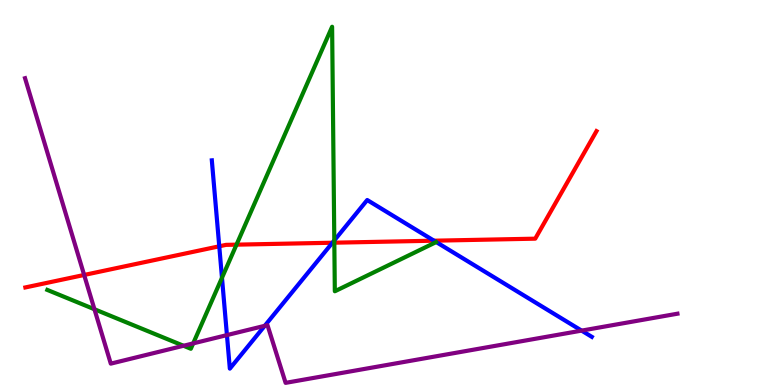[{'lines': ['blue', 'red'], 'intersections': [{'x': 2.83, 'y': 3.6}, {'x': 4.29, 'y': 3.7}, {'x': 5.6, 'y': 3.75}]}, {'lines': ['green', 'red'], 'intersections': [{'x': 3.05, 'y': 3.65}, {'x': 4.31, 'y': 3.7}]}, {'lines': ['purple', 'red'], 'intersections': [{'x': 1.09, 'y': 2.86}]}, {'lines': ['blue', 'green'], 'intersections': [{'x': 2.86, 'y': 2.79}, {'x': 4.31, 'y': 3.76}]}, {'lines': ['blue', 'purple'], 'intersections': [{'x': 2.93, 'y': 1.3}, {'x': 3.42, 'y': 1.54}, {'x': 7.5, 'y': 1.41}]}, {'lines': ['green', 'purple'], 'intersections': [{'x': 1.22, 'y': 1.97}, {'x': 2.37, 'y': 1.02}, {'x': 2.49, 'y': 1.08}]}]